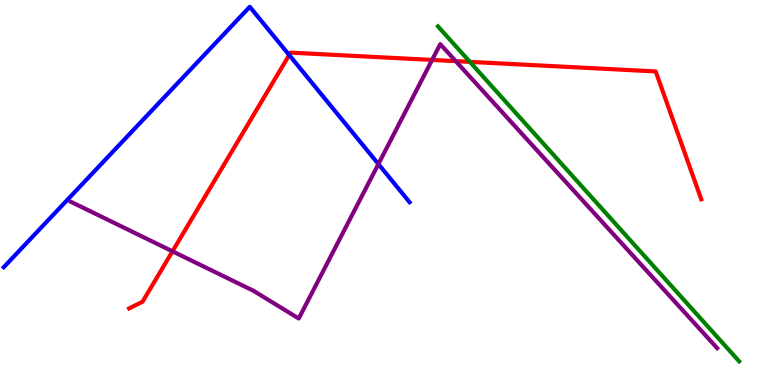[{'lines': ['blue', 'red'], 'intersections': [{'x': 3.73, 'y': 8.57}]}, {'lines': ['green', 'red'], 'intersections': [{'x': 6.06, 'y': 8.39}]}, {'lines': ['purple', 'red'], 'intersections': [{'x': 2.23, 'y': 3.47}, {'x': 5.58, 'y': 8.44}, {'x': 5.88, 'y': 8.41}]}, {'lines': ['blue', 'green'], 'intersections': []}, {'lines': ['blue', 'purple'], 'intersections': [{'x': 4.88, 'y': 5.74}]}, {'lines': ['green', 'purple'], 'intersections': []}]